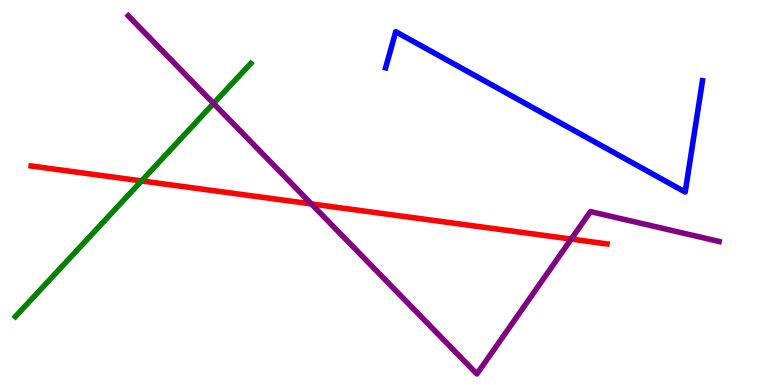[{'lines': ['blue', 'red'], 'intersections': []}, {'lines': ['green', 'red'], 'intersections': [{'x': 1.83, 'y': 5.3}]}, {'lines': ['purple', 'red'], 'intersections': [{'x': 4.02, 'y': 4.7}, {'x': 7.37, 'y': 3.79}]}, {'lines': ['blue', 'green'], 'intersections': []}, {'lines': ['blue', 'purple'], 'intersections': []}, {'lines': ['green', 'purple'], 'intersections': [{'x': 2.76, 'y': 7.31}]}]